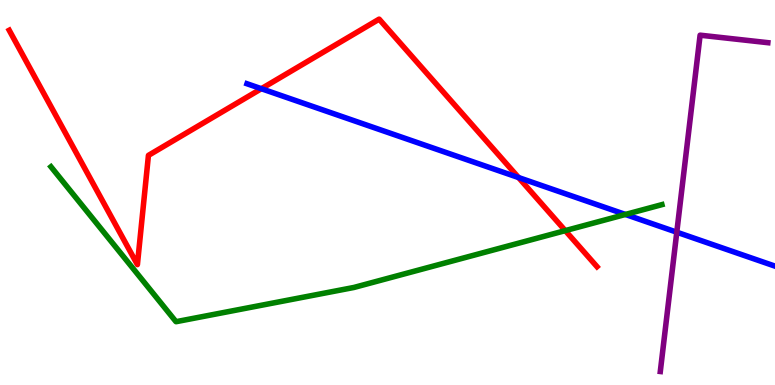[{'lines': ['blue', 'red'], 'intersections': [{'x': 3.37, 'y': 7.7}, {'x': 6.69, 'y': 5.39}]}, {'lines': ['green', 'red'], 'intersections': [{'x': 7.29, 'y': 4.01}]}, {'lines': ['purple', 'red'], 'intersections': []}, {'lines': ['blue', 'green'], 'intersections': [{'x': 8.07, 'y': 4.43}]}, {'lines': ['blue', 'purple'], 'intersections': [{'x': 8.73, 'y': 3.97}]}, {'lines': ['green', 'purple'], 'intersections': []}]